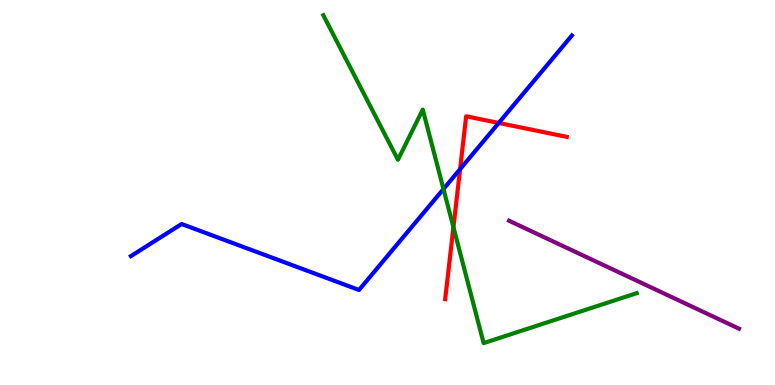[{'lines': ['blue', 'red'], 'intersections': [{'x': 5.94, 'y': 5.61}, {'x': 6.44, 'y': 6.81}]}, {'lines': ['green', 'red'], 'intersections': [{'x': 5.85, 'y': 4.1}]}, {'lines': ['purple', 'red'], 'intersections': []}, {'lines': ['blue', 'green'], 'intersections': [{'x': 5.72, 'y': 5.09}]}, {'lines': ['blue', 'purple'], 'intersections': []}, {'lines': ['green', 'purple'], 'intersections': []}]